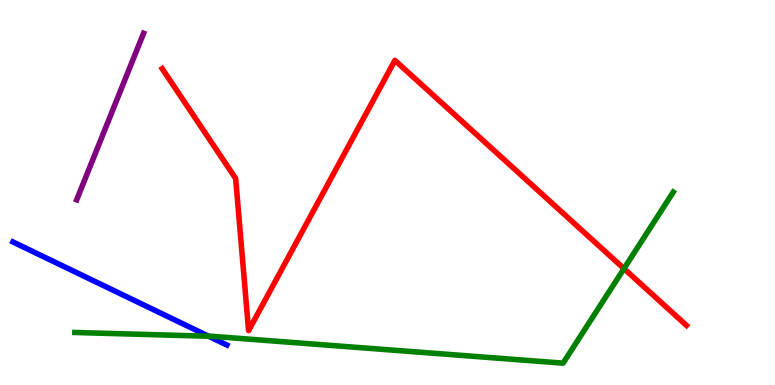[{'lines': ['blue', 'red'], 'intersections': []}, {'lines': ['green', 'red'], 'intersections': [{'x': 8.05, 'y': 3.02}]}, {'lines': ['purple', 'red'], 'intersections': []}, {'lines': ['blue', 'green'], 'intersections': [{'x': 2.69, 'y': 1.27}]}, {'lines': ['blue', 'purple'], 'intersections': []}, {'lines': ['green', 'purple'], 'intersections': []}]